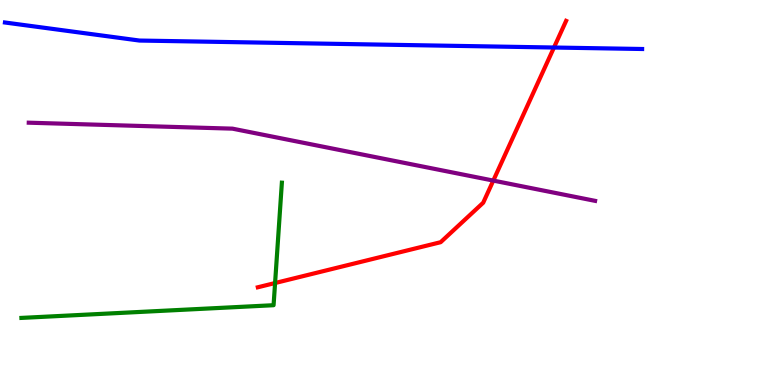[{'lines': ['blue', 'red'], 'intersections': [{'x': 7.15, 'y': 8.77}]}, {'lines': ['green', 'red'], 'intersections': [{'x': 3.55, 'y': 2.65}]}, {'lines': ['purple', 'red'], 'intersections': [{'x': 6.37, 'y': 5.31}]}, {'lines': ['blue', 'green'], 'intersections': []}, {'lines': ['blue', 'purple'], 'intersections': []}, {'lines': ['green', 'purple'], 'intersections': []}]